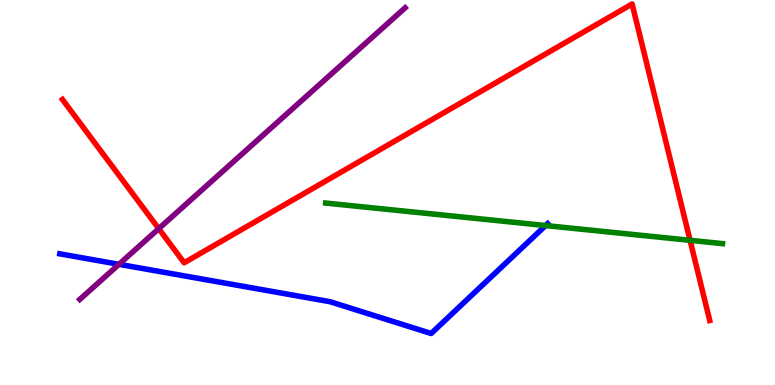[{'lines': ['blue', 'red'], 'intersections': []}, {'lines': ['green', 'red'], 'intersections': [{'x': 8.9, 'y': 3.76}]}, {'lines': ['purple', 'red'], 'intersections': [{'x': 2.05, 'y': 4.06}]}, {'lines': ['blue', 'green'], 'intersections': [{'x': 7.04, 'y': 4.14}]}, {'lines': ['blue', 'purple'], 'intersections': [{'x': 1.53, 'y': 3.13}]}, {'lines': ['green', 'purple'], 'intersections': []}]